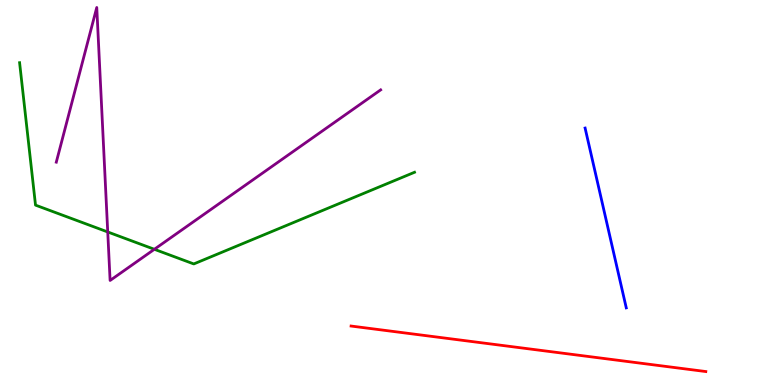[{'lines': ['blue', 'red'], 'intersections': []}, {'lines': ['green', 'red'], 'intersections': []}, {'lines': ['purple', 'red'], 'intersections': []}, {'lines': ['blue', 'green'], 'intersections': []}, {'lines': ['blue', 'purple'], 'intersections': []}, {'lines': ['green', 'purple'], 'intersections': [{'x': 1.39, 'y': 3.97}, {'x': 1.99, 'y': 3.52}]}]